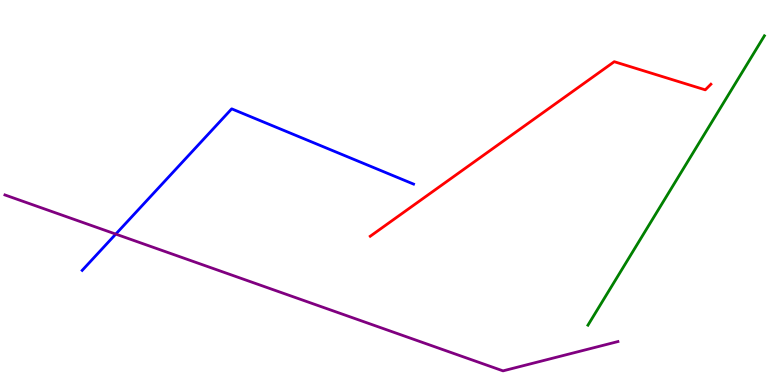[{'lines': ['blue', 'red'], 'intersections': []}, {'lines': ['green', 'red'], 'intersections': []}, {'lines': ['purple', 'red'], 'intersections': []}, {'lines': ['blue', 'green'], 'intersections': []}, {'lines': ['blue', 'purple'], 'intersections': [{'x': 1.49, 'y': 3.92}]}, {'lines': ['green', 'purple'], 'intersections': []}]